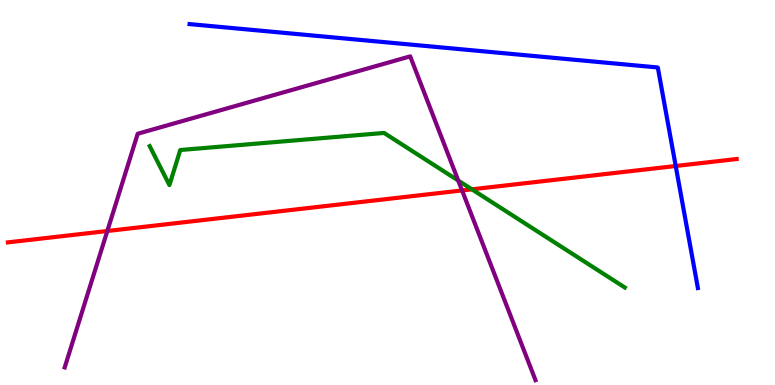[{'lines': ['blue', 'red'], 'intersections': [{'x': 8.72, 'y': 5.69}]}, {'lines': ['green', 'red'], 'intersections': [{'x': 6.09, 'y': 5.08}]}, {'lines': ['purple', 'red'], 'intersections': [{'x': 1.38, 'y': 4.0}, {'x': 5.96, 'y': 5.05}]}, {'lines': ['blue', 'green'], 'intersections': []}, {'lines': ['blue', 'purple'], 'intersections': []}, {'lines': ['green', 'purple'], 'intersections': [{'x': 5.91, 'y': 5.31}]}]